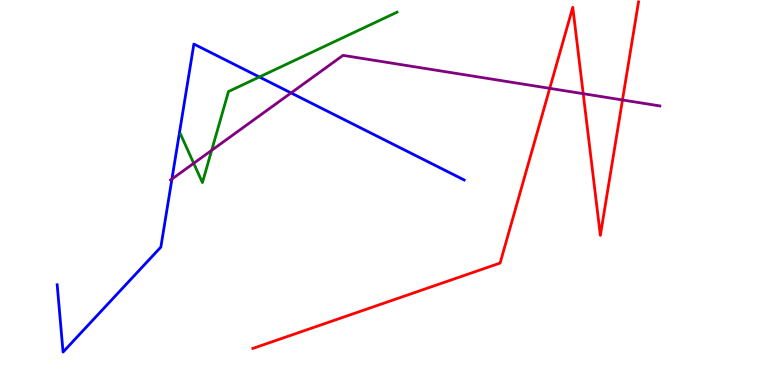[{'lines': ['blue', 'red'], 'intersections': []}, {'lines': ['green', 'red'], 'intersections': []}, {'lines': ['purple', 'red'], 'intersections': [{'x': 7.09, 'y': 7.71}, {'x': 7.53, 'y': 7.57}, {'x': 8.03, 'y': 7.4}]}, {'lines': ['blue', 'green'], 'intersections': [{'x': 3.35, 'y': 8.0}]}, {'lines': ['blue', 'purple'], 'intersections': [{'x': 2.22, 'y': 5.35}, {'x': 3.76, 'y': 7.59}]}, {'lines': ['green', 'purple'], 'intersections': [{'x': 2.5, 'y': 5.76}, {'x': 2.73, 'y': 6.1}]}]